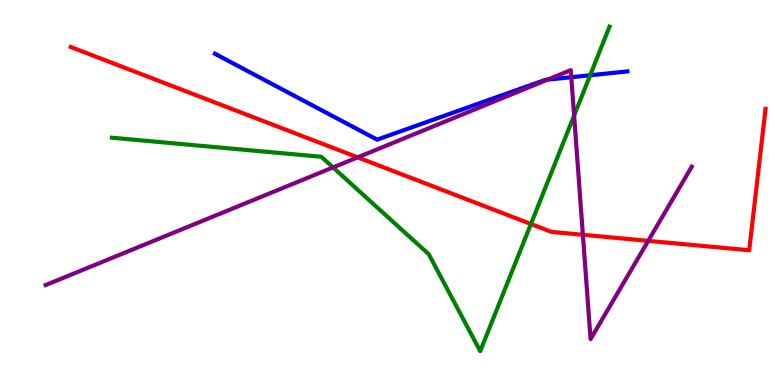[{'lines': ['blue', 'red'], 'intersections': []}, {'lines': ['green', 'red'], 'intersections': [{'x': 6.85, 'y': 4.18}]}, {'lines': ['purple', 'red'], 'intersections': [{'x': 4.61, 'y': 5.91}, {'x': 7.52, 'y': 3.9}, {'x': 8.36, 'y': 3.74}]}, {'lines': ['blue', 'green'], 'intersections': [{'x': 7.62, 'y': 8.04}]}, {'lines': ['blue', 'purple'], 'intersections': [{'x': 7.06, 'y': 7.93}, {'x': 7.37, 'y': 7.99}]}, {'lines': ['green', 'purple'], 'intersections': [{'x': 4.3, 'y': 5.65}, {'x': 7.41, 'y': 7.0}]}]